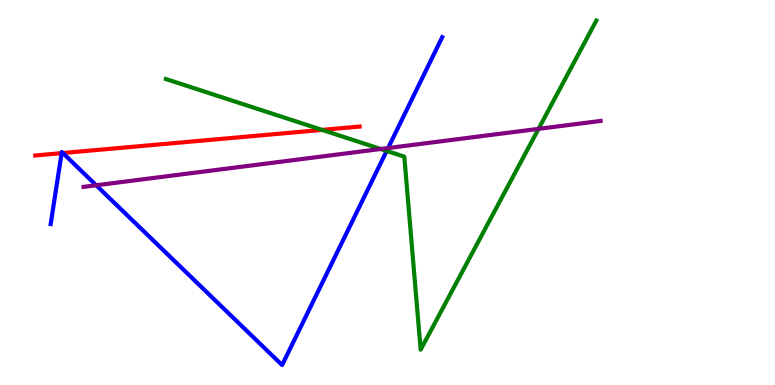[{'lines': ['blue', 'red'], 'intersections': [{'x': 0.795, 'y': 6.02}, {'x': 0.811, 'y': 6.03}]}, {'lines': ['green', 'red'], 'intersections': [{'x': 4.16, 'y': 6.63}]}, {'lines': ['purple', 'red'], 'intersections': []}, {'lines': ['blue', 'green'], 'intersections': [{'x': 4.99, 'y': 6.08}]}, {'lines': ['blue', 'purple'], 'intersections': [{'x': 1.24, 'y': 5.19}, {'x': 5.01, 'y': 6.15}]}, {'lines': ['green', 'purple'], 'intersections': [{'x': 4.91, 'y': 6.13}, {'x': 6.95, 'y': 6.65}]}]